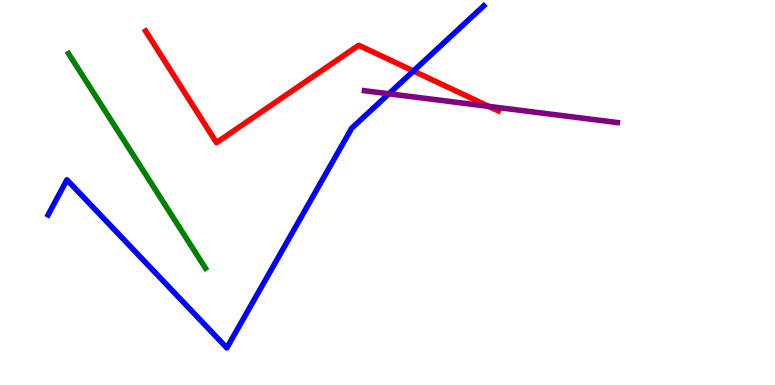[{'lines': ['blue', 'red'], 'intersections': [{'x': 5.33, 'y': 8.16}]}, {'lines': ['green', 'red'], 'intersections': []}, {'lines': ['purple', 'red'], 'intersections': [{'x': 6.31, 'y': 7.24}]}, {'lines': ['blue', 'green'], 'intersections': []}, {'lines': ['blue', 'purple'], 'intersections': [{'x': 5.02, 'y': 7.56}]}, {'lines': ['green', 'purple'], 'intersections': []}]